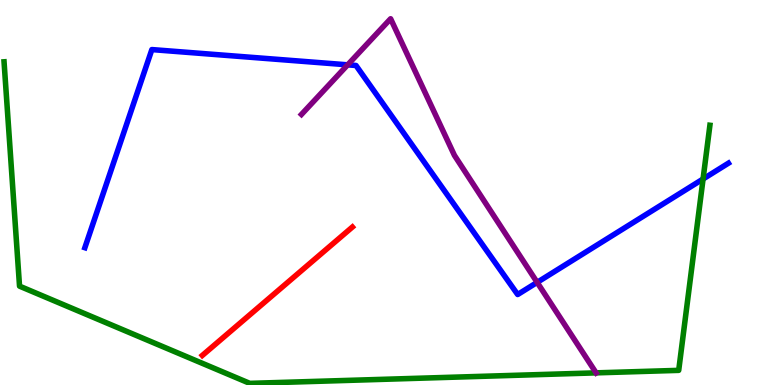[{'lines': ['blue', 'red'], 'intersections': []}, {'lines': ['green', 'red'], 'intersections': []}, {'lines': ['purple', 'red'], 'intersections': []}, {'lines': ['blue', 'green'], 'intersections': [{'x': 9.07, 'y': 5.35}]}, {'lines': ['blue', 'purple'], 'intersections': [{'x': 4.49, 'y': 8.32}, {'x': 6.93, 'y': 2.67}]}, {'lines': ['green', 'purple'], 'intersections': [{'x': 7.69, 'y': 0.315}]}]